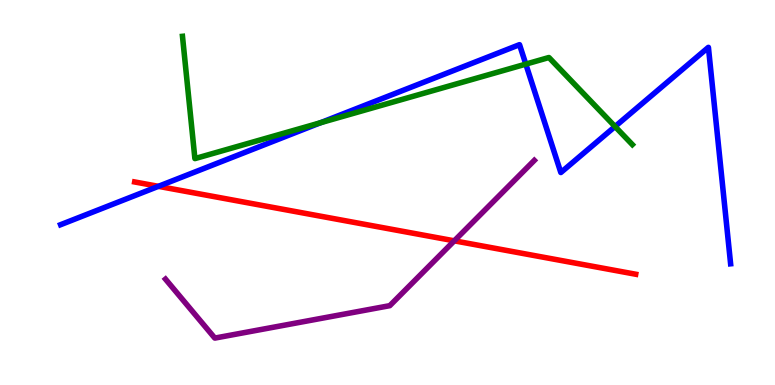[{'lines': ['blue', 'red'], 'intersections': [{'x': 2.04, 'y': 5.16}]}, {'lines': ['green', 'red'], 'intersections': []}, {'lines': ['purple', 'red'], 'intersections': [{'x': 5.86, 'y': 3.74}]}, {'lines': ['blue', 'green'], 'intersections': [{'x': 4.13, 'y': 6.81}, {'x': 6.78, 'y': 8.33}, {'x': 7.94, 'y': 6.71}]}, {'lines': ['blue', 'purple'], 'intersections': []}, {'lines': ['green', 'purple'], 'intersections': []}]